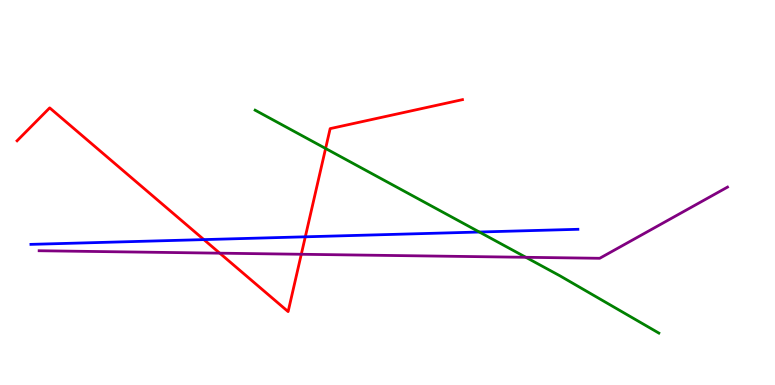[{'lines': ['blue', 'red'], 'intersections': [{'x': 2.63, 'y': 3.78}, {'x': 3.94, 'y': 3.85}]}, {'lines': ['green', 'red'], 'intersections': [{'x': 4.2, 'y': 6.14}]}, {'lines': ['purple', 'red'], 'intersections': [{'x': 2.84, 'y': 3.42}, {'x': 3.89, 'y': 3.4}]}, {'lines': ['blue', 'green'], 'intersections': [{'x': 6.18, 'y': 3.97}]}, {'lines': ['blue', 'purple'], 'intersections': []}, {'lines': ['green', 'purple'], 'intersections': [{'x': 6.79, 'y': 3.32}]}]